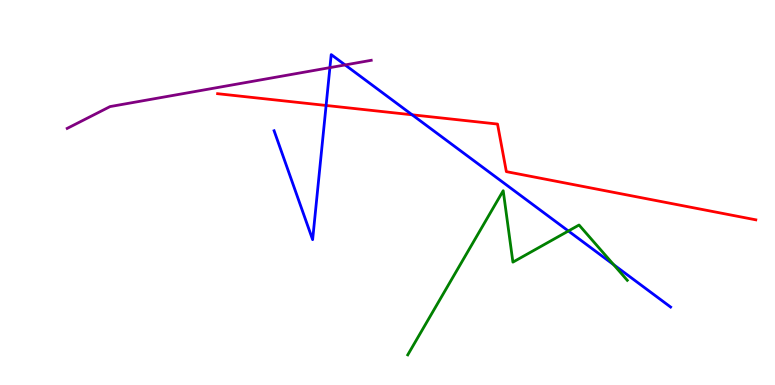[{'lines': ['blue', 'red'], 'intersections': [{'x': 4.21, 'y': 7.26}, {'x': 5.32, 'y': 7.02}]}, {'lines': ['green', 'red'], 'intersections': []}, {'lines': ['purple', 'red'], 'intersections': []}, {'lines': ['blue', 'green'], 'intersections': [{'x': 7.33, 'y': 4.0}, {'x': 7.92, 'y': 3.13}]}, {'lines': ['blue', 'purple'], 'intersections': [{'x': 4.26, 'y': 8.24}, {'x': 4.45, 'y': 8.31}]}, {'lines': ['green', 'purple'], 'intersections': []}]